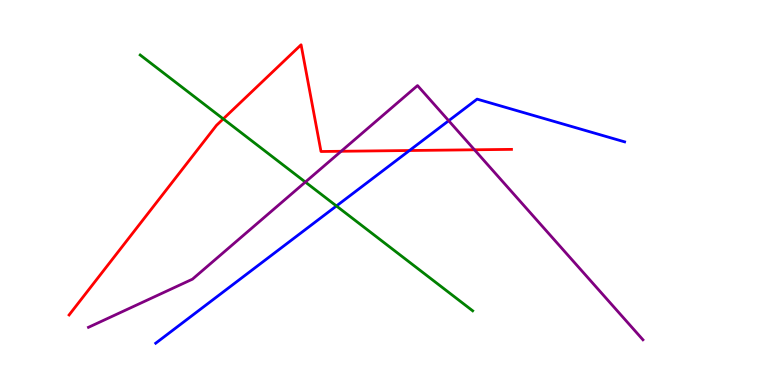[{'lines': ['blue', 'red'], 'intersections': [{'x': 5.28, 'y': 6.09}]}, {'lines': ['green', 'red'], 'intersections': [{'x': 2.88, 'y': 6.91}]}, {'lines': ['purple', 'red'], 'intersections': [{'x': 4.4, 'y': 6.07}, {'x': 6.12, 'y': 6.11}]}, {'lines': ['blue', 'green'], 'intersections': [{'x': 4.34, 'y': 4.65}]}, {'lines': ['blue', 'purple'], 'intersections': [{'x': 5.79, 'y': 6.86}]}, {'lines': ['green', 'purple'], 'intersections': [{'x': 3.94, 'y': 5.27}]}]